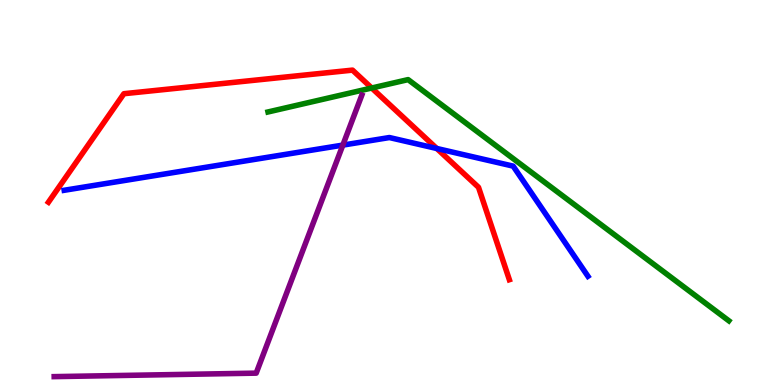[{'lines': ['blue', 'red'], 'intersections': [{'x': 5.64, 'y': 6.14}]}, {'lines': ['green', 'red'], 'intersections': [{'x': 4.8, 'y': 7.71}]}, {'lines': ['purple', 'red'], 'intersections': []}, {'lines': ['blue', 'green'], 'intersections': []}, {'lines': ['blue', 'purple'], 'intersections': [{'x': 4.42, 'y': 6.23}]}, {'lines': ['green', 'purple'], 'intersections': []}]